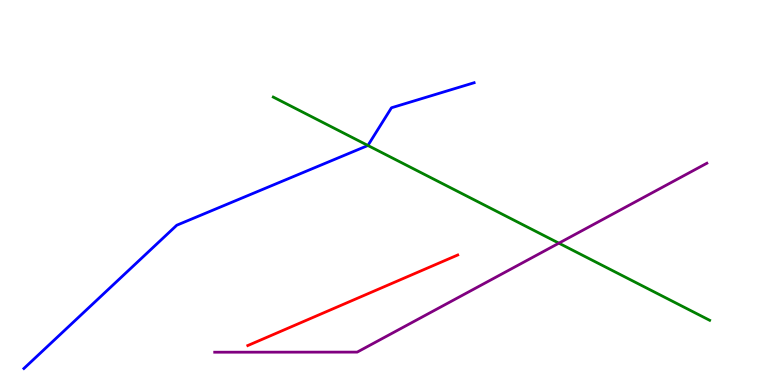[{'lines': ['blue', 'red'], 'intersections': []}, {'lines': ['green', 'red'], 'intersections': []}, {'lines': ['purple', 'red'], 'intersections': []}, {'lines': ['blue', 'green'], 'intersections': [{'x': 4.75, 'y': 6.22}]}, {'lines': ['blue', 'purple'], 'intersections': []}, {'lines': ['green', 'purple'], 'intersections': [{'x': 7.21, 'y': 3.68}]}]